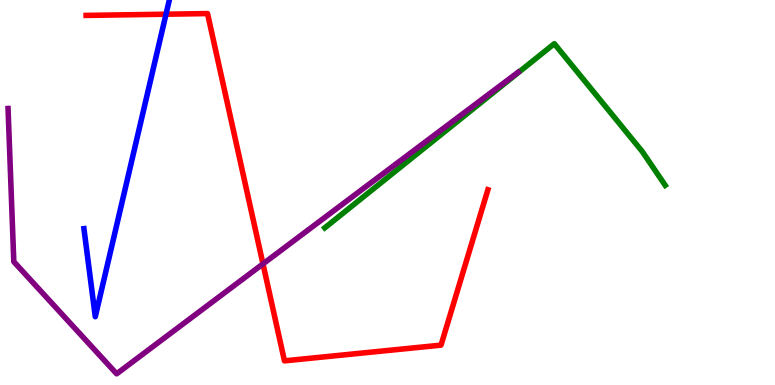[{'lines': ['blue', 'red'], 'intersections': [{'x': 2.14, 'y': 9.63}]}, {'lines': ['green', 'red'], 'intersections': []}, {'lines': ['purple', 'red'], 'intersections': [{'x': 3.39, 'y': 3.15}]}, {'lines': ['blue', 'green'], 'intersections': []}, {'lines': ['blue', 'purple'], 'intersections': []}, {'lines': ['green', 'purple'], 'intersections': []}]